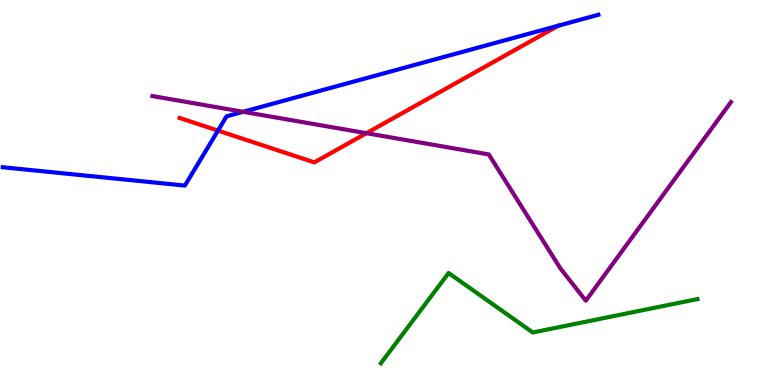[{'lines': ['blue', 'red'], 'intersections': [{'x': 2.81, 'y': 6.61}]}, {'lines': ['green', 'red'], 'intersections': []}, {'lines': ['purple', 'red'], 'intersections': [{'x': 4.73, 'y': 6.54}]}, {'lines': ['blue', 'green'], 'intersections': []}, {'lines': ['blue', 'purple'], 'intersections': [{'x': 3.14, 'y': 7.1}]}, {'lines': ['green', 'purple'], 'intersections': []}]